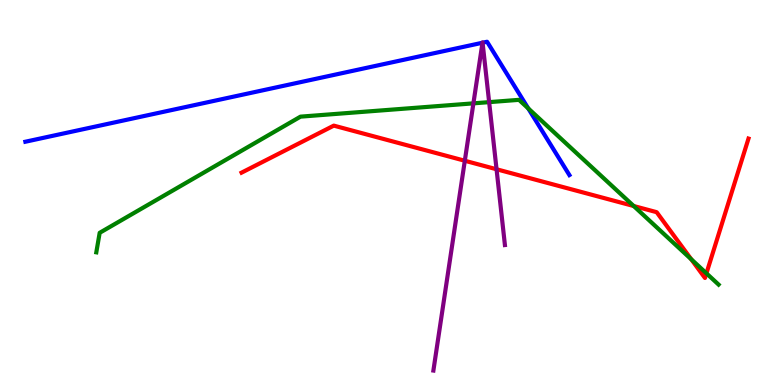[{'lines': ['blue', 'red'], 'intersections': []}, {'lines': ['green', 'red'], 'intersections': [{'x': 8.18, 'y': 4.65}, {'x': 8.92, 'y': 3.27}, {'x': 9.12, 'y': 2.9}]}, {'lines': ['purple', 'red'], 'intersections': [{'x': 6.0, 'y': 5.82}, {'x': 6.41, 'y': 5.6}]}, {'lines': ['blue', 'green'], 'intersections': [{'x': 6.82, 'y': 7.18}]}, {'lines': ['blue', 'purple'], 'intersections': [{'x': 6.23, 'y': 8.89}, {'x': 6.23, 'y': 8.89}]}, {'lines': ['green', 'purple'], 'intersections': [{'x': 6.11, 'y': 7.32}, {'x': 6.31, 'y': 7.35}]}]